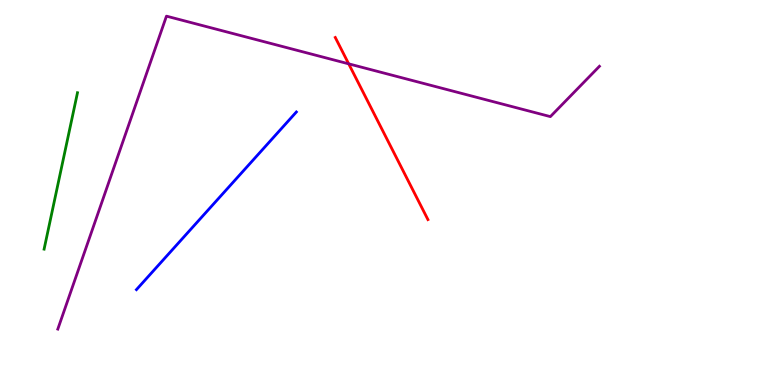[{'lines': ['blue', 'red'], 'intersections': []}, {'lines': ['green', 'red'], 'intersections': []}, {'lines': ['purple', 'red'], 'intersections': [{'x': 4.5, 'y': 8.34}]}, {'lines': ['blue', 'green'], 'intersections': []}, {'lines': ['blue', 'purple'], 'intersections': []}, {'lines': ['green', 'purple'], 'intersections': []}]